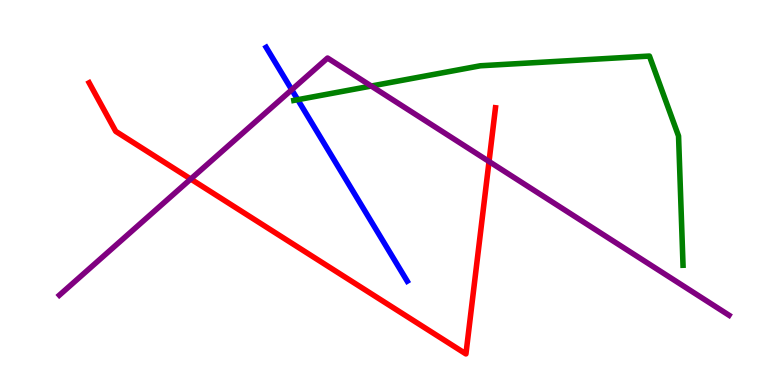[{'lines': ['blue', 'red'], 'intersections': []}, {'lines': ['green', 'red'], 'intersections': []}, {'lines': ['purple', 'red'], 'intersections': [{'x': 2.46, 'y': 5.35}, {'x': 6.31, 'y': 5.81}]}, {'lines': ['blue', 'green'], 'intersections': [{'x': 3.84, 'y': 7.41}]}, {'lines': ['blue', 'purple'], 'intersections': [{'x': 3.76, 'y': 7.67}]}, {'lines': ['green', 'purple'], 'intersections': [{'x': 4.79, 'y': 7.77}]}]